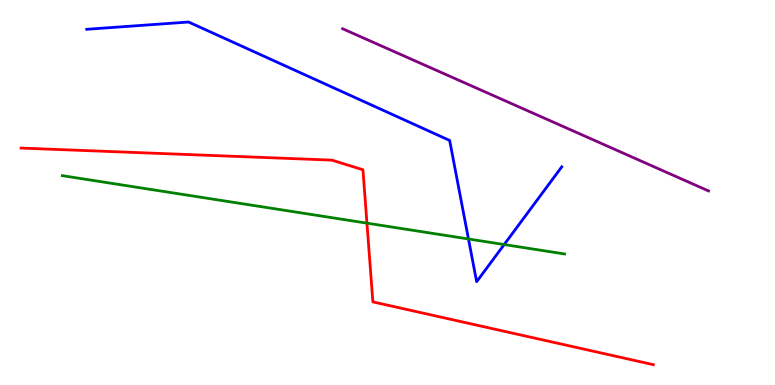[{'lines': ['blue', 'red'], 'intersections': []}, {'lines': ['green', 'red'], 'intersections': [{'x': 4.73, 'y': 4.2}]}, {'lines': ['purple', 'red'], 'intersections': []}, {'lines': ['blue', 'green'], 'intersections': [{'x': 6.04, 'y': 3.79}, {'x': 6.51, 'y': 3.65}]}, {'lines': ['blue', 'purple'], 'intersections': []}, {'lines': ['green', 'purple'], 'intersections': []}]